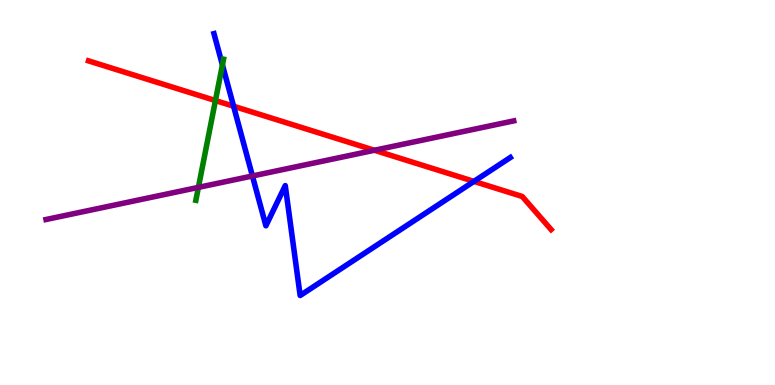[{'lines': ['blue', 'red'], 'intersections': [{'x': 3.01, 'y': 7.24}, {'x': 6.12, 'y': 5.29}]}, {'lines': ['green', 'red'], 'intersections': [{'x': 2.78, 'y': 7.39}]}, {'lines': ['purple', 'red'], 'intersections': [{'x': 4.83, 'y': 6.1}]}, {'lines': ['blue', 'green'], 'intersections': [{'x': 2.87, 'y': 8.31}]}, {'lines': ['blue', 'purple'], 'intersections': [{'x': 3.26, 'y': 5.43}]}, {'lines': ['green', 'purple'], 'intersections': [{'x': 2.56, 'y': 5.13}]}]